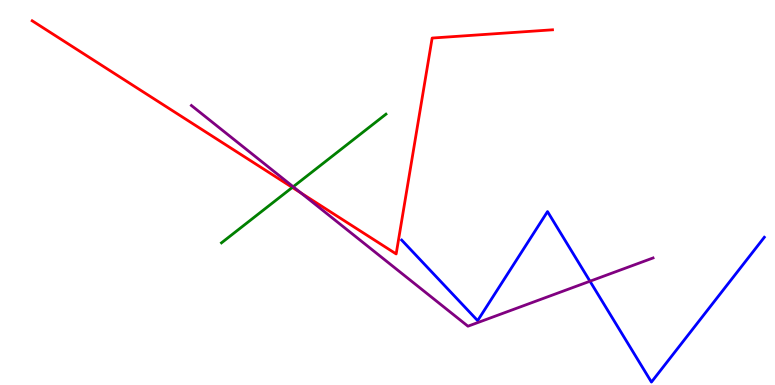[{'lines': ['blue', 'red'], 'intersections': []}, {'lines': ['green', 'red'], 'intersections': [{'x': 3.77, 'y': 5.13}]}, {'lines': ['purple', 'red'], 'intersections': [{'x': 3.88, 'y': 4.99}]}, {'lines': ['blue', 'green'], 'intersections': []}, {'lines': ['blue', 'purple'], 'intersections': [{'x': 7.61, 'y': 2.7}]}, {'lines': ['green', 'purple'], 'intersections': [{'x': 3.78, 'y': 5.15}]}]